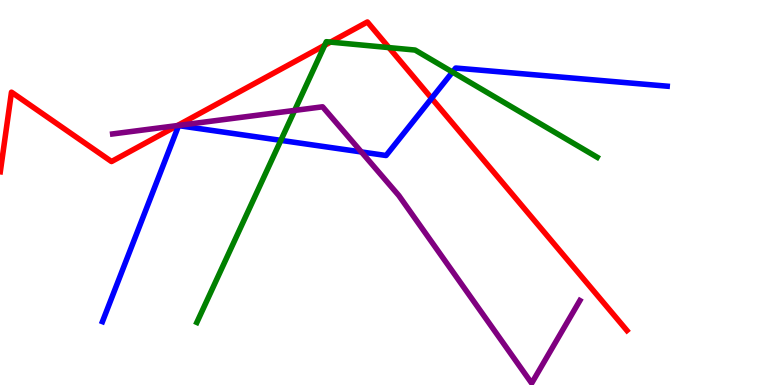[{'lines': ['blue', 'red'], 'intersections': [{'x': 5.57, 'y': 7.45}]}, {'lines': ['green', 'red'], 'intersections': [{'x': 4.19, 'y': 8.82}, {'x': 4.26, 'y': 8.91}, {'x': 5.02, 'y': 8.76}]}, {'lines': ['purple', 'red'], 'intersections': [{'x': 2.29, 'y': 6.74}]}, {'lines': ['blue', 'green'], 'intersections': [{'x': 3.62, 'y': 6.35}, {'x': 5.84, 'y': 8.13}]}, {'lines': ['blue', 'purple'], 'intersections': [{'x': 4.66, 'y': 6.05}]}, {'lines': ['green', 'purple'], 'intersections': [{'x': 3.8, 'y': 7.13}]}]